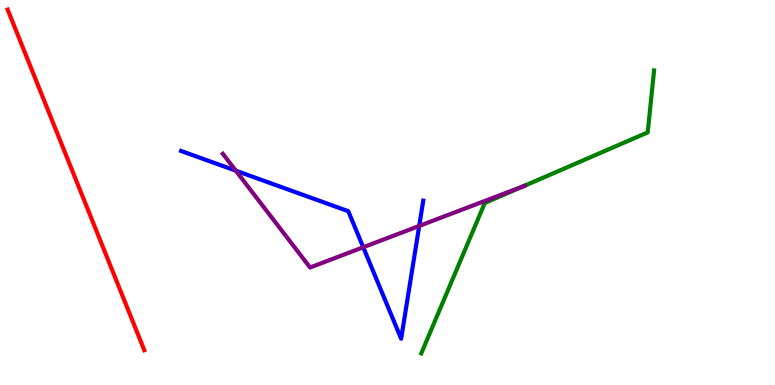[{'lines': ['blue', 'red'], 'intersections': []}, {'lines': ['green', 'red'], 'intersections': []}, {'lines': ['purple', 'red'], 'intersections': []}, {'lines': ['blue', 'green'], 'intersections': []}, {'lines': ['blue', 'purple'], 'intersections': [{'x': 3.04, 'y': 5.57}, {'x': 4.69, 'y': 3.58}, {'x': 5.41, 'y': 4.13}]}, {'lines': ['green', 'purple'], 'intersections': [{'x': 6.75, 'y': 5.16}]}]